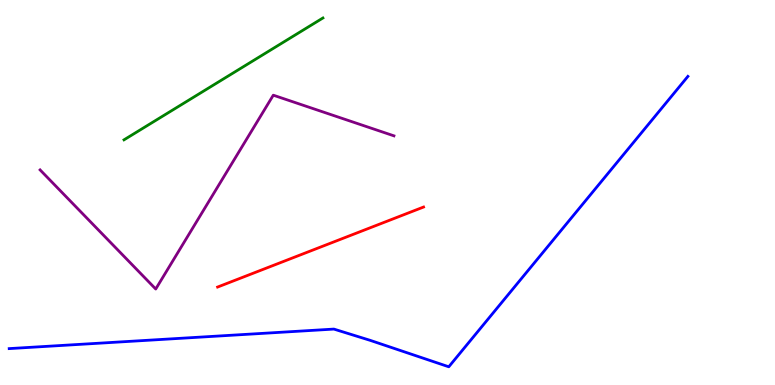[{'lines': ['blue', 'red'], 'intersections': []}, {'lines': ['green', 'red'], 'intersections': []}, {'lines': ['purple', 'red'], 'intersections': []}, {'lines': ['blue', 'green'], 'intersections': []}, {'lines': ['blue', 'purple'], 'intersections': []}, {'lines': ['green', 'purple'], 'intersections': []}]